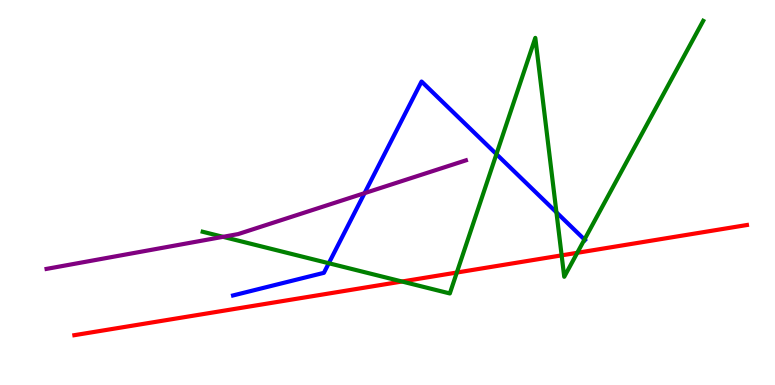[{'lines': ['blue', 'red'], 'intersections': []}, {'lines': ['green', 'red'], 'intersections': [{'x': 5.19, 'y': 2.69}, {'x': 5.89, 'y': 2.92}, {'x': 7.25, 'y': 3.37}, {'x': 7.45, 'y': 3.43}]}, {'lines': ['purple', 'red'], 'intersections': []}, {'lines': ['blue', 'green'], 'intersections': [{'x': 4.24, 'y': 3.16}, {'x': 6.41, 'y': 6.0}, {'x': 7.18, 'y': 4.49}, {'x': 7.54, 'y': 3.78}]}, {'lines': ['blue', 'purple'], 'intersections': [{'x': 4.7, 'y': 4.98}]}, {'lines': ['green', 'purple'], 'intersections': [{'x': 2.88, 'y': 3.85}]}]